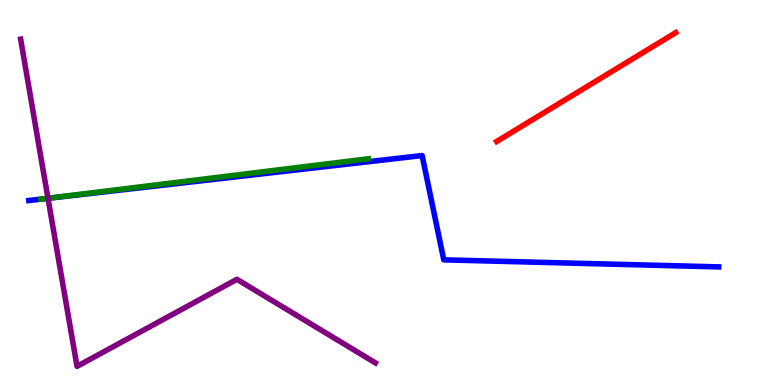[{'lines': ['blue', 'red'], 'intersections': []}, {'lines': ['green', 'red'], 'intersections': []}, {'lines': ['purple', 'red'], 'intersections': []}, {'lines': ['blue', 'green'], 'intersections': []}, {'lines': ['blue', 'purple'], 'intersections': [{'x': 0.619, 'y': 4.85}]}, {'lines': ['green', 'purple'], 'intersections': [{'x': 0.619, 'y': 4.85}]}]